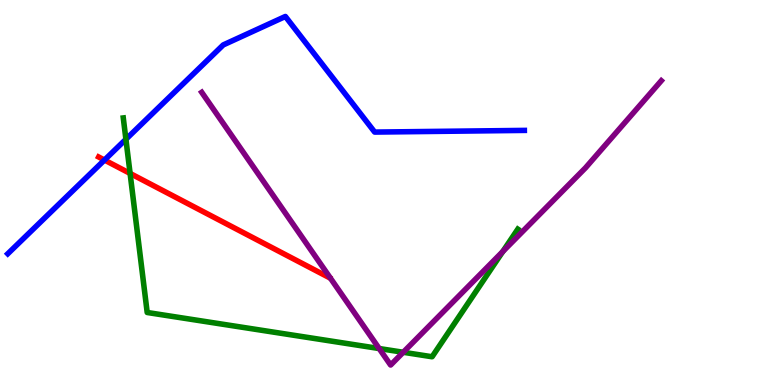[{'lines': ['blue', 'red'], 'intersections': [{'x': 1.35, 'y': 5.84}]}, {'lines': ['green', 'red'], 'intersections': [{'x': 1.68, 'y': 5.5}]}, {'lines': ['purple', 'red'], 'intersections': []}, {'lines': ['blue', 'green'], 'intersections': [{'x': 1.62, 'y': 6.38}]}, {'lines': ['blue', 'purple'], 'intersections': []}, {'lines': ['green', 'purple'], 'intersections': [{'x': 4.89, 'y': 0.947}, {'x': 5.2, 'y': 0.85}, {'x': 6.49, 'y': 3.47}]}]